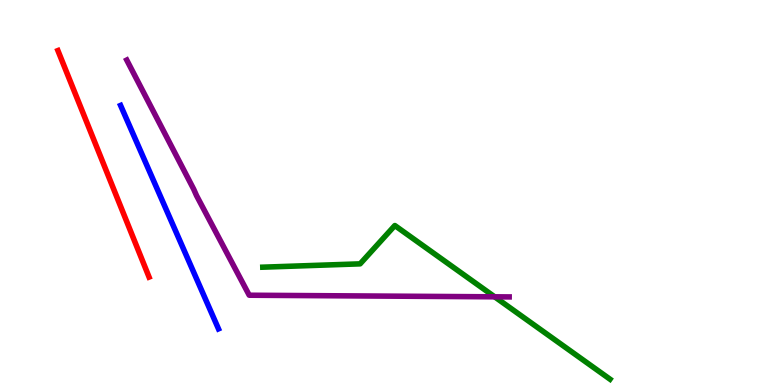[{'lines': ['blue', 'red'], 'intersections': []}, {'lines': ['green', 'red'], 'intersections': []}, {'lines': ['purple', 'red'], 'intersections': []}, {'lines': ['blue', 'green'], 'intersections': []}, {'lines': ['blue', 'purple'], 'intersections': []}, {'lines': ['green', 'purple'], 'intersections': [{'x': 6.38, 'y': 2.29}]}]